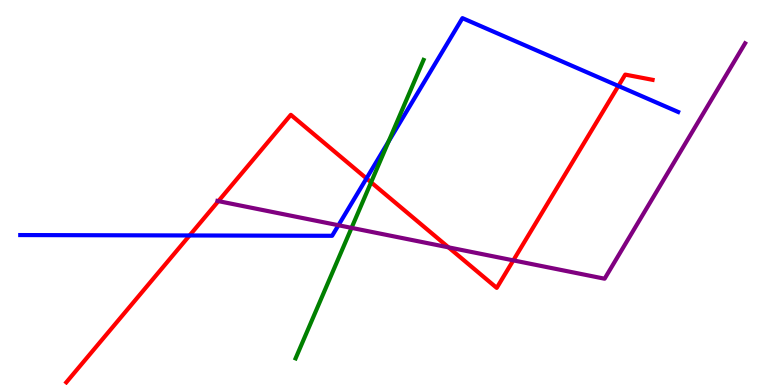[{'lines': ['blue', 'red'], 'intersections': [{'x': 2.45, 'y': 3.88}, {'x': 4.73, 'y': 5.37}, {'x': 7.98, 'y': 7.77}]}, {'lines': ['green', 'red'], 'intersections': [{'x': 4.79, 'y': 5.26}]}, {'lines': ['purple', 'red'], 'intersections': [{'x': 2.82, 'y': 4.78}, {'x': 5.79, 'y': 3.58}, {'x': 6.62, 'y': 3.24}]}, {'lines': ['blue', 'green'], 'intersections': [{'x': 5.01, 'y': 6.32}]}, {'lines': ['blue', 'purple'], 'intersections': [{'x': 4.37, 'y': 4.15}]}, {'lines': ['green', 'purple'], 'intersections': [{'x': 4.54, 'y': 4.08}]}]